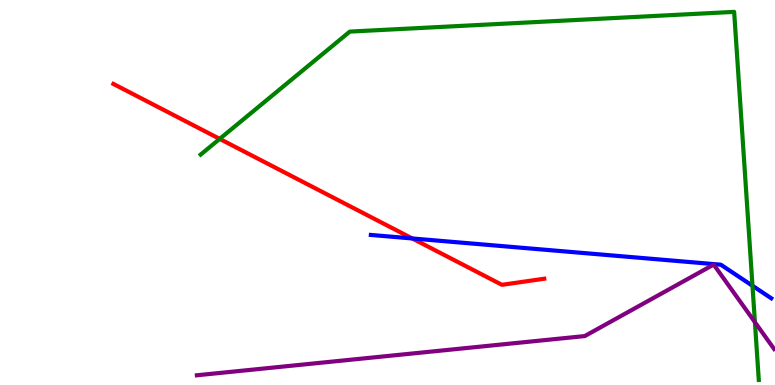[{'lines': ['blue', 'red'], 'intersections': [{'x': 5.32, 'y': 3.81}]}, {'lines': ['green', 'red'], 'intersections': [{'x': 2.83, 'y': 6.39}]}, {'lines': ['purple', 'red'], 'intersections': []}, {'lines': ['blue', 'green'], 'intersections': [{'x': 9.71, 'y': 2.58}]}, {'lines': ['blue', 'purple'], 'intersections': []}, {'lines': ['green', 'purple'], 'intersections': [{'x': 9.74, 'y': 1.63}]}]